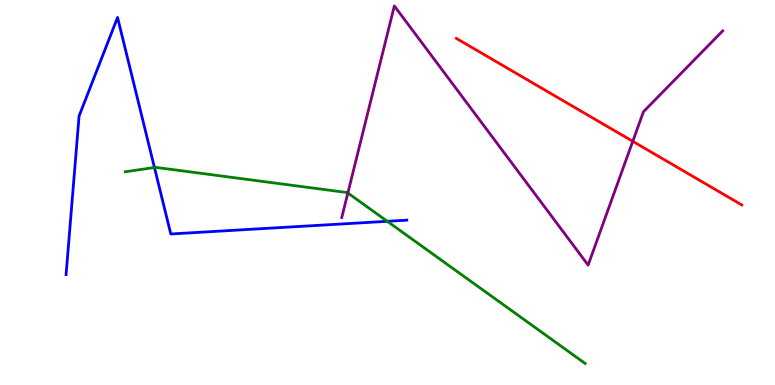[{'lines': ['blue', 'red'], 'intersections': []}, {'lines': ['green', 'red'], 'intersections': []}, {'lines': ['purple', 'red'], 'intersections': [{'x': 8.16, 'y': 6.33}]}, {'lines': ['blue', 'green'], 'intersections': [{'x': 1.99, 'y': 5.65}, {'x': 5.0, 'y': 4.25}]}, {'lines': ['blue', 'purple'], 'intersections': []}, {'lines': ['green', 'purple'], 'intersections': [{'x': 4.49, 'y': 4.99}]}]